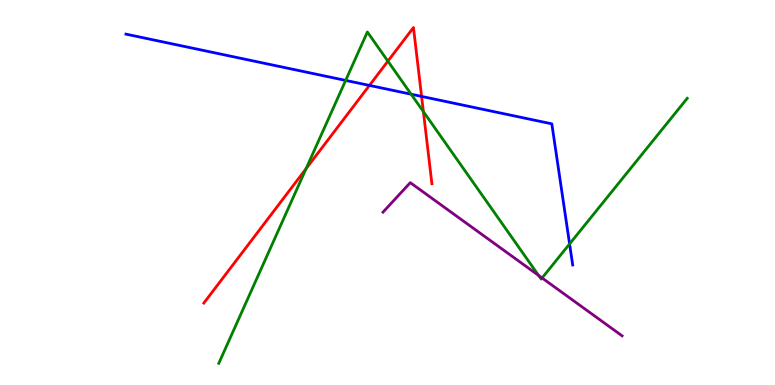[{'lines': ['blue', 'red'], 'intersections': [{'x': 4.77, 'y': 7.78}, {'x': 5.44, 'y': 7.5}]}, {'lines': ['green', 'red'], 'intersections': [{'x': 3.95, 'y': 5.62}, {'x': 5.0, 'y': 8.41}, {'x': 5.46, 'y': 7.1}]}, {'lines': ['purple', 'red'], 'intersections': []}, {'lines': ['blue', 'green'], 'intersections': [{'x': 4.46, 'y': 7.91}, {'x': 5.3, 'y': 7.55}, {'x': 7.35, 'y': 3.66}]}, {'lines': ['blue', 'purple'], 'intersections': []}, {'lines': ['green', 'purple'], 'intersections': [{'x': 6.95, 'y': 2.85}, {'x': 6.99, 'y': 2.78}]}]